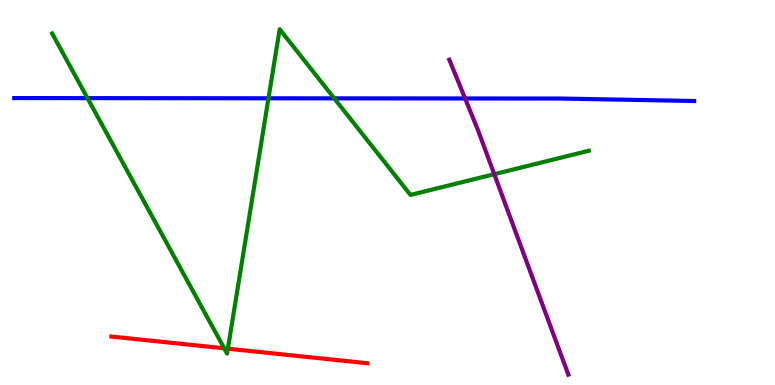[{'lines': ['blue', 'red'], 'intersections': []}, {'lines': ['green', 'red'], 'intersections': [{'x': 2.89, 'y': 0.953}, {'x': 2.94, 'y': 0.943}]}, {'lines': ['purple', 'red'], 'intersections': []}, {'lines': ['blue', 'green'], 'intersections': [{'x': 1.13, 'y': 7.45}, {'x': 3.46, 'y': 7.45}, {'x': 4.31, 'y': 7.45}]}, {'lines': ['blue', 'purple'], 'intersections': [{'x': 6.0, 'y': 7.44}]}, {'lines': ['green', 'purple'], 'intersections': [{'x': 6.38, 'y': 5.48}]}]